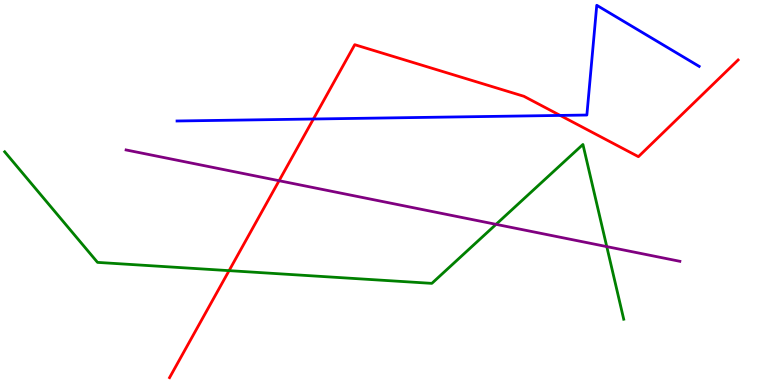[{'lines': ['blue', 'red'], 'intersections': [{'x': 4.04, 'y': 6.91}, {'x': 7.23, 'y': 7.0}]}, {'lines': ['green', 'red'], 'intersections': [{'x': 2.96, 'y': 2.97}]}, {'lines': ['purple', 'red'], 'intersections': [{'x': 3.6, 'y': 5.31}]}, {'lines': ['blue', 'green'], 'intersections': []}, {'lines': ['blue', 'purple'], 'intersections': []}, {'lines': ['green', 'purple'], 'intersections': [{'x': 6.4, 'y': 4.17}, {'x': 7.83, 'y': 3.59}]}]